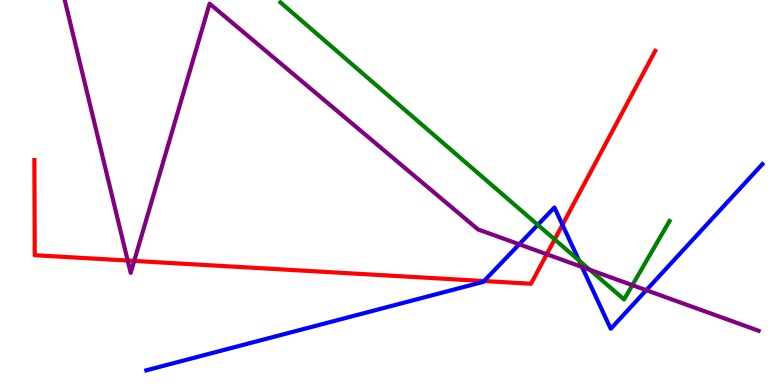[{'lines': ['blue', 'red'], 'intersections': [{'x': 6.25, 'y': 2.7}, {'x': 7.26, 'y': 4.16}]}, {'lines': ['green', 'red'], 'intersections': [{'x': 7.16, 'y': 3.78}]}, {'lines': ['purple', 'red'], 'intersections': [{'x': 1.65, 'y': 3.23}, {'x': 1.73, 'y': 3.22}, {'x': 7.05, 'y': 3.4}]}, {'lines': ['blue', 'green'], 'intersections': [{'x': 6.94, 'y': 4.16}, {'x': 7.47, 'y': 3.23}]}, {'lines': ['blue', 'purple'], 'intersections': [{'x': 6.7, 'y': 3.65}, {'x': 7.51, 'y': 3.07}, {'x': 8.34, 'y': 2.46}]}, {'lines': ['green', 'purple'], 'intersections': [{'x': 7.61, 'y': 2.99}, {'x': 8.16, 'y': 2.59}]}]